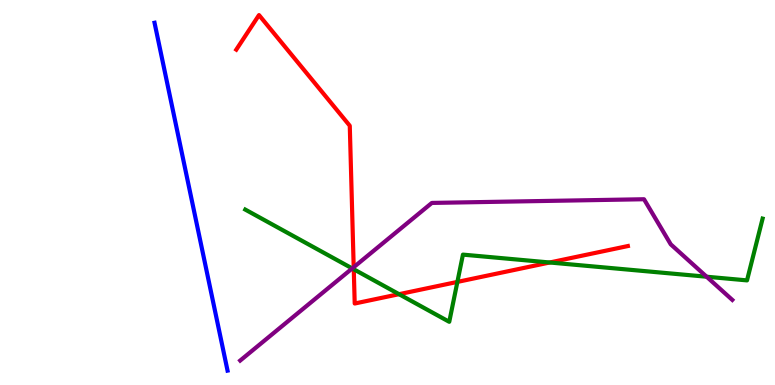[{'lines': ['blue', 'red'], 'intersections': []}, {'lines': ['green', 'red'], 'intersections': [{'x': 4.56, 'y': 3.01}, {'x': 5.15, 'y': 2.36}, {'x': 5.9, 'y': 2.68}, {'x': 7.09, 'y': 3.18}]}, {'lines': ['purple', 'red'], 'intersections': [{'x': 4.56, 'y': 3.06}]}, {'lines': ['blue', 'green'], 'intersections': []}, {'lines': ['blue', 'purple'], 'intersections': []}, {'lines': ['green', 'purple'], 'intersections': [{'x': 4.54, 'y': 3.03}, {'x': 9.12, 'y': 2.81}]}]